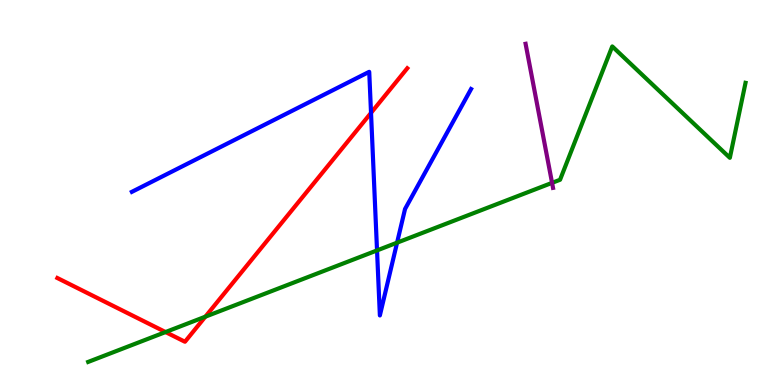[{'lines': ['blue', 'red'], 'intersections': [{'x': 4.79, 'y': 7.07}]}, {'lines': ['green', 'red'], 'intersections': [{'x': 2.14, 'y': 1.38}, {'x': 2.65, 'y': 1.77}]}, {'lines': ['purple', 'red'], 'intersections': []}, {'lines': ['blue', 'green'], 'intersections': [{'x': 4.86, 'y': 3.5}, {'x': 5.12, 'y': 3.7}]}, {'lines': ['blue', 'purple'], 'intersections': []}, {'lines': ['green', 'purple'], 'intersections': [{'x': 7.12, 'y': 5.25}]}]